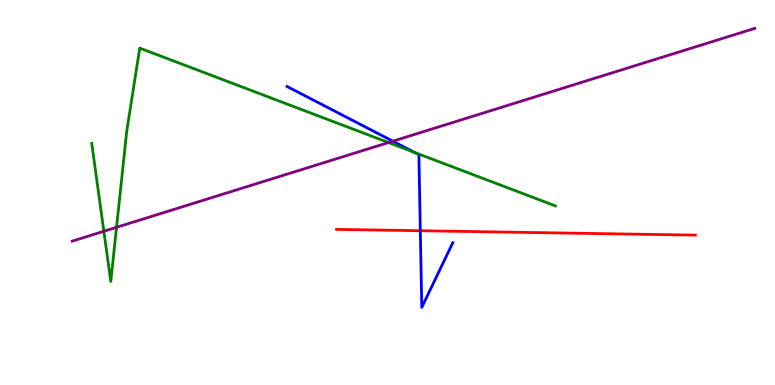[{'lines': ['blue', 'red'], 'intersections': [{'x': 5.42, 'y': 4.01}]}, {'lines': ['green', 'red'], 'intersections': []}, {'lines': ['purple', 'red'], 'intersections': []}, {'lines': ['blue', 'green'], 'intersections': [{'x': 5.35, 'y': 6.04}]}, {'lines': ['blue', 'purple'], 'intersections': [{'x': 5.07, 'y': 6.33}]}, {'lines': ['green', 'purple'], 'intersections': [{'x': 1.34, 'y': 3.99}, {'x': 1.5, 'y': 4.1}, {'x': 5.01, 'y': 6.3}]}]